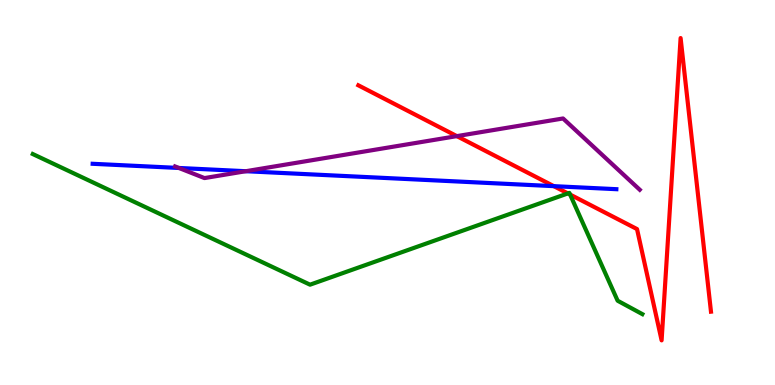[{'lines': ['blue', 'red'], 'intersections': [{'x': 7.15, 'y': 5.16}]}, {'lines': ['green', 'red'], 'intersections': [{'x': 7.33, 'y': 4.98}, {'x': 7.36, 'y': 4.95}]}, {'lines': ['purple', 'red'], 'intersections': [{'x': 5.89, 'y': 6.46}]}, {'lines': ['blue', 'green'], 'intersections': []}, {'lines': ['blue', 'purple'], 'intersections': [{'x': 2.31, 'y': 5.64}, {'x': 3.17, 'y': 5.55}]}, {'lines': ['green', 'purple'], 'intersections': []}]